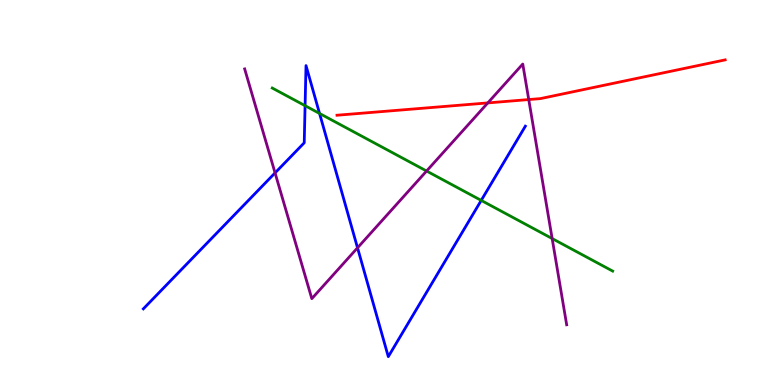[{'lines': ['blue', 'red'], 'intersections': []}, {'lines': ['green', 'red'], 'intersections': []}, {'lines': ['purple', 'red'], 'intersections': [{'x': 6.29, 'y': 7.33}, {'x': 6.82, 'y': 7.41}]}, {'lines': ['blue', 'green'], 'intersections': [{'x': 3.94, 'y': 7.25}, {'x': 4.12, 'y': 7.05}, {'x': 6.21, 'y': 4.79}]}, {'lines': ['blue', 'purple'], 'intersections': [{'x': 3.55, 'y': 5.51}, {'x': 4.61, 'y': 3.56}]}, {'lines': ['green', 'purple'], 'intersections': [{'x': 5.5, 'y': 5.56}, {'x': 7.12, 'y': 3.8}]}]